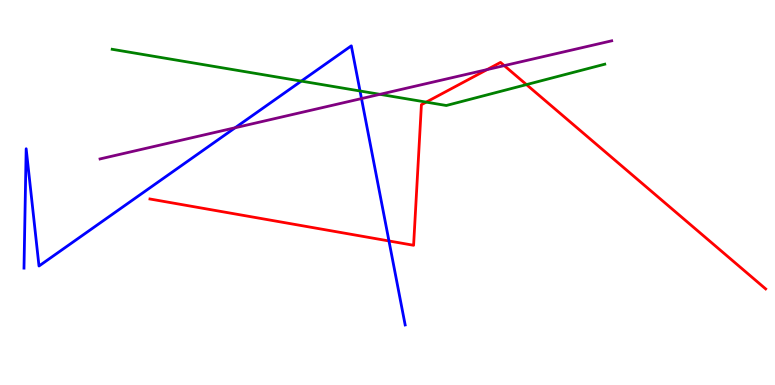[{'lines': ['blue', 'red'], 'intersections': [{'x': 5.02, 'y': 3.74}]}, {'lines': ['green', 'red'], 'intersections': [{'x': 5.5, 'y': 7.35}, {'x': 6.79, 'y': 7.8}]}, {'lines': ['purple', 'red'], 'intersections': [{'x': 6.29, 'y': 8.19}, {'x': 6.51, 'y': 8.3}]}, {'lines': ['blue', 'green'], 'intersections': [{'x': 3.89, 'y': 7.89}, {'x': 4.65, 'y': 7.64}]}, {'lines': ['blue', 'purple'], 'intersections': [{'x': 3.03, 'y': 6.68}, {'x': 4.66, 'y': 7.44}]}, {'lines': ['green', 'purple'], 'intersections': [{'x': 4.9, 'y': 7.55}]}]